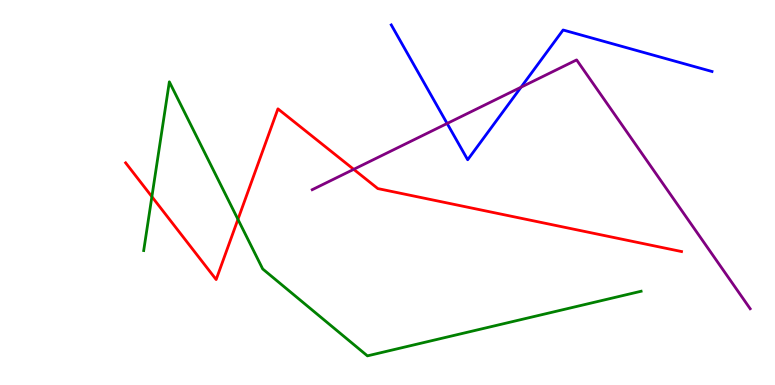[{'lines': ['blue', 'red'], 'intersections': []}, {'lines': ['green', 'red'], 'intersections': [{'x': 1.96, 'y': 4.89}, {'x': 3.07, 'y': 4.3}]}, {'lines': ['purple', 'red'], 'intersections': [{'x': 4.56, 'y': 5.6}]}, {'lines': ['blue', 'green'], 'intersections': []}, {'lines': ['blue', 'purple'], 'intersections': [{'x': 5.77, 'y': 6.79}, {'x': 6.72, 'y': 7.74}]}, {'lines': ['green', 'purple'], 'intersections': []}]